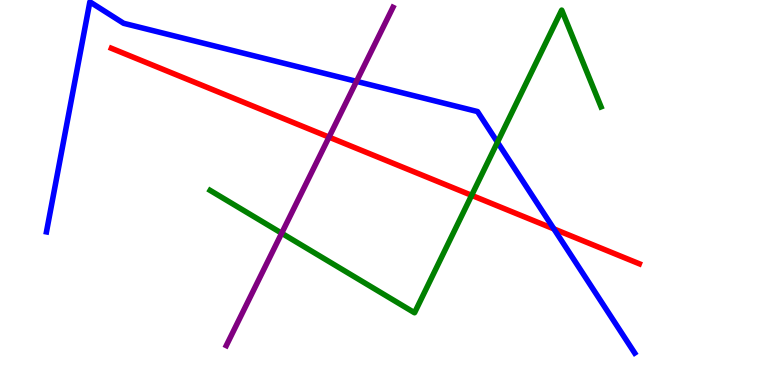[{'lines': ['blue', 'red'], 'intersections': [{'x': 7.15, 'y': 4.05}]}, {'lines': ['green', 'red'], 'intersections': [{'x': 6.09, 'y': 4.93}]}, {'lines': ['purple', 'red'], 'intersections': [{'x': 4.25, 'y': 6.44}]}, {'lines': ['blue', 'green'], 'intersections': [{'x': 6.42, 'y': 6.31}]}, {'lines': ['blue', 'purple'], 'intersections': [{'x': 4.6, 'y': 7.89}]}, {'lines': ['green', 'purple'], 'intersections': [{'x': 3.63, 'y': 3.94}]}]